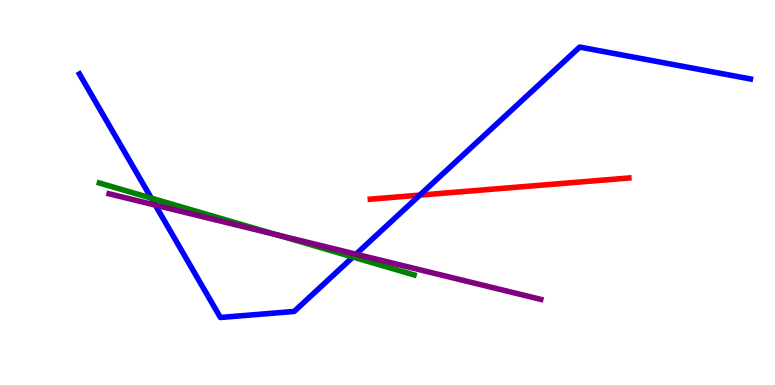[{'lines': ['blue', 'red'], 'intersections': [{'x': 5.42, 'y': 4.93}]}, {'lines': ['green', 'red'], 'intersections': []}, {'lines': ['purple', 'red'], 'intersections': []}, {'lines': ['blue', 'green'], 'intersections': [{'x': 1.95, 'y': 4.85}, {'x': 4.55, 'y': 3.32}]}, {'lines': ['blue', 'purple'], 'intersections': [{'x': 2.0, 'y': 4.67}, {'x': 4.59, 'y': 3.4}]}, {'lines': ['green', 'purple'], 'intersections': [{'x': 3.57, 'y': 3.9}]}]